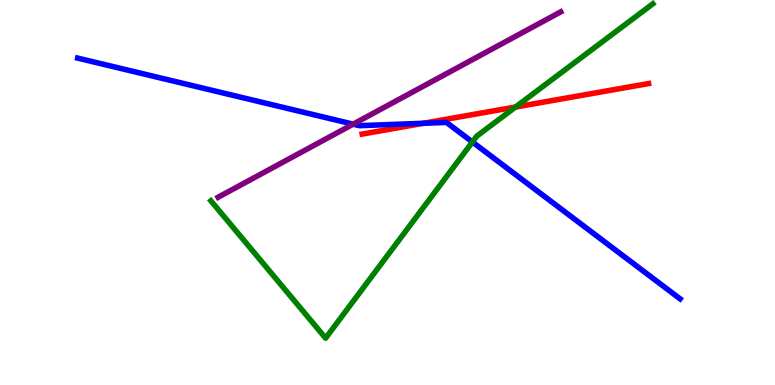[{'lines': ['blue', 'red'], 'intersections': [{'x': 5.46, 'y': 6.8}]}, {'lines': ['green', 'red'], 'intersections': [{'x': 6.65, 'y': 7.22}]}, {'lines': ['purple', 'red'], 'intersections': []}, {'lines': ['blue', 'green'], 'intersections': [{'x': 6.1, 'y': 6.31}]}, {'lines': ['blue', 'purple'], 'intersections': [{'x': 4.56, 'y': 6.77}]}, {'lines': ['green', 'purple'], 'intersections': []}]